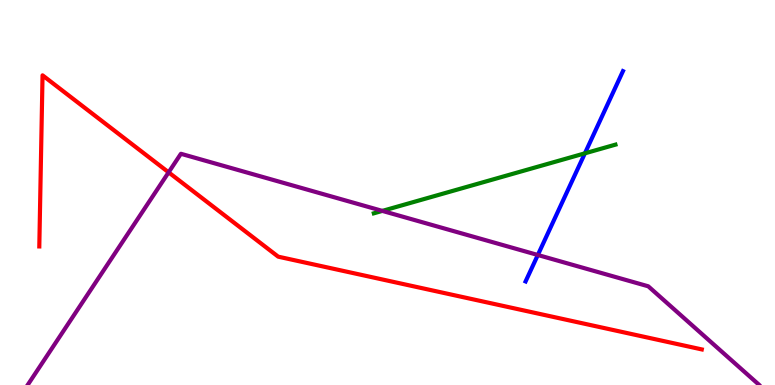[{'lines': ['blue', 'red'], 'intersections': []}, {'lines': ['green', 'red'], 'intersections': []}, {'lines': ['purple', 'red'], 'intersections': [{'x': 2.18, 'y': 5.52}]}, {'lines': ['blue', 'green'], 'intersections': [{'x': 7.55, 'y': 6.02}]}, {'lines': ['blue', 'purple'], 'intersections': [{'x': 6.94, 'y': 3.38}]}, {'lines': ['green', 'purple'], 'intersections': [{'x': 4.93, 'y': 4.52}]}]